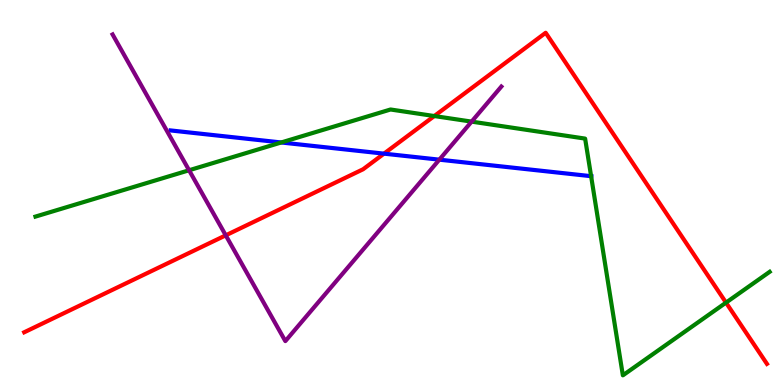[{'lines': ['blue', 'red'], 'intersections': [{'x': 4.95, 'y': 6.01}]}, {'lines': ['green', 'red'], 'intersections': [{'x': 5.6, 'y': 6.99}, {'x': 9.37, 'y': 2.14}]}, {'lines': ['purple', 'red'], 'intersections': [{'x': 2.91, 'y': 3.89}]}, {'lines': ['blue', 'green'], 'intersections': [{'x': 3.63, 'y': 6.3}, {'x': 7.63, 'y': 5.42}]}, {'lines': ['blue', 'purple'], 'intersections': [{'x': 5.67, 'y': 5.85}]}, {'lines': ['green', 'purple'], 'intersections': [{'x': 2.44, 'y': 5.58}, {'x': 6.09, 'y': 6.84}]}]